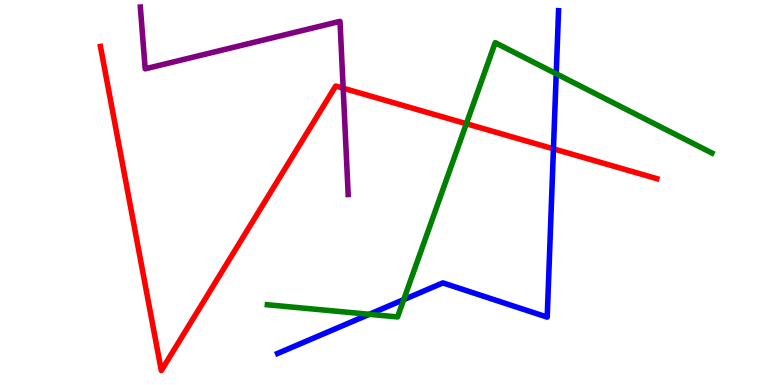[{'lines': ['blue', 'red'], 'intersections': [{'x': 7.14, 'y': 6.13}]}, {'lines': ['green', 'red'], 'intersections': [{'x': 6.02, 'y': 6.79}]}, {'lines': ['purple', 'red'], 'intersections': [{'x': 4.43, 'y': 7.71}]}, {'lines': ['blue', 'green'], 'intersections': [{'x': 4.77, 'y': 1.84}, {'x': 5.21, 'y': 2.22}, {'x': 7.18, 'y': 8.08}]}, {'lines': ['blue', 'purple'], 'intersections': []}, {'lines': ['green', 'purple'], 'intersections': []}]